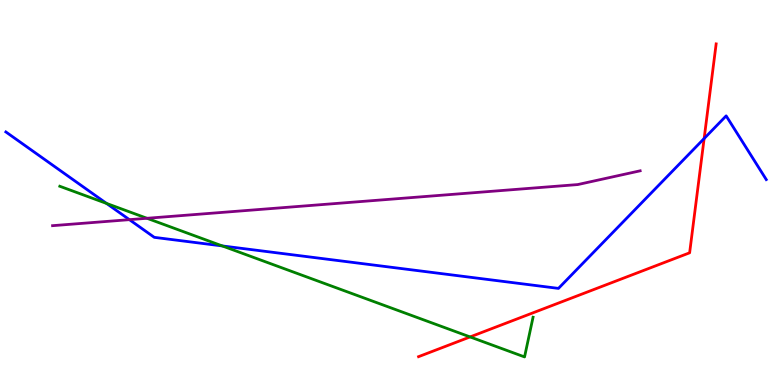[{'lines': ['blue', 'red'], 'intersections': [{'x': 9.09, 'y': 6.4}]}, {'lines': ['green', 'red'], 'intersections': [{'x': 6.07, 'y': 1.25}]}, {'lines': ['purple', 'red'], 'intersections': []}, {'lines': ['blue', 'green'], 'intersections': [{'x': 1.37, 'y': 4.72}, {'x': 2.87, 'y': 3.61}]}, {'lines': ['blue', 'purple'], 'intersections': [{'x': 1.67, 'y': 4.29}]}, {'lines': ['green', 'purple'], 'intersections': [{'x': 1.9, 'y': 4.33}]}]